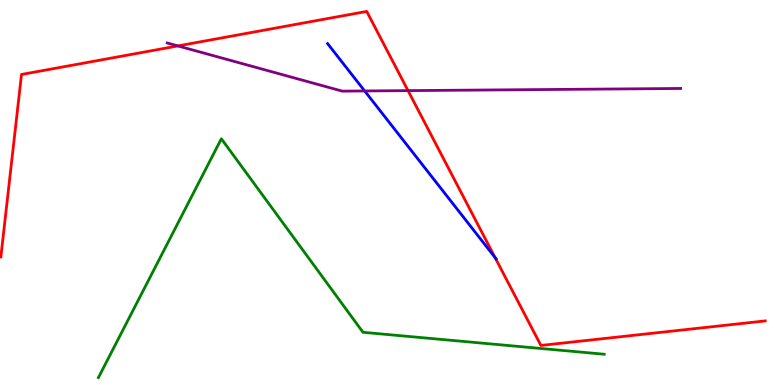[{'lines': ['blue', 'red'], 'intersections': [{'x': 6.39, 'y': 3.31}]}, {'lines': ['green', 'red'], 'intersections': []}, {'lines': ['purple', 'red'], 'intersections': [{'x': 2.3, 'y': 8.81}, {'x': 5.26, 'y': 7.65}]}, {'lines': ['blue', 'green'], 'intersections': []}, {'lines': ['blue', 'purple'], 'intersections': [{'x': 4.71, 'y': 7.64}]}, {'lines': ['green', 'purple'], 'intersections': []}]